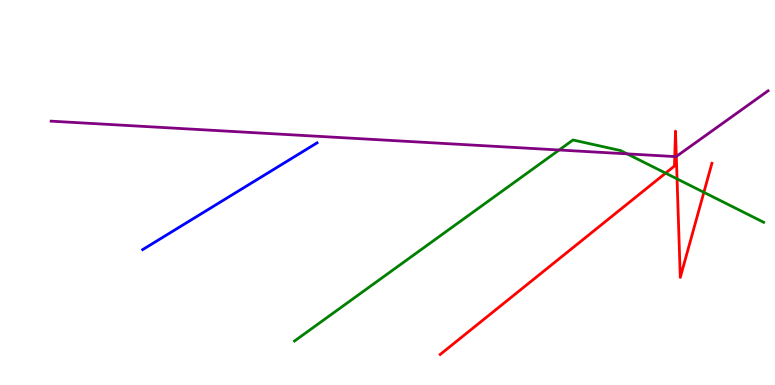[{'lines': ['blue', 'red'], 'intersections': []}, {'lines': ['green', 'red'], 'intersections': [{'x': 8.59, 'y': 5.5}, {'x': 8.74, 'y': 5.35}, {'x': 9.08, 'y': 5.0}]}, {'lines': ['purple', 'red'], 'intersections': [{'x': 8.71, 'y': 5.93}, {'x': 8.73, 'y': 5.94}]}, {'lines': ['blue', 'green'], 'intersections': []}, {'lines': ['blue', 'purple'], 'intersections': []}, {'lines': ['green', 'purple'], 'intersections': [{'x': 7.21, 'y': 6.1}, {'x': 8.09, 'y': 6.0}]}]